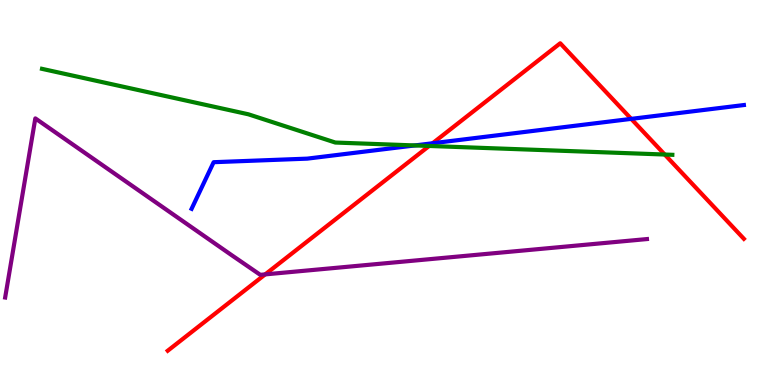[{'lines': ['blue', 'red'], 'intersections': [{'x': 5.58, 'y': 6.28}, {'x': 8.14, 'y': 6.91}]}, {'lines': ['green', 'red'], 'intersections': [{'x': 5.54, 'y': 6.21}, {'x': 8.58, 'y': 5.99}]}, {'lines': ['purple', 'red'], 'intersections': [{'x': 3.42, 'y': 2.87}]}, {'lines': ['blue', 'green'], 'intersections': [{'x': 5.35, 'y': 6.22}]}, {'lines': ['blue', 'purple'], 'intersections': []}, {'lines': ['green', 'purple'], 'intersections': []}]